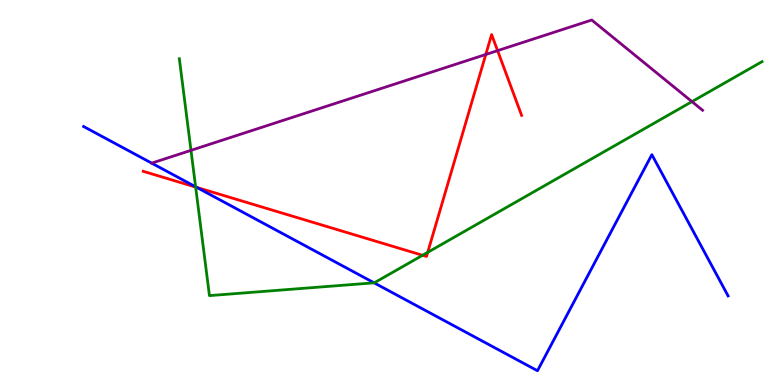[{'lines': ['blue', 'red'], 'intersections': [{'x': 2.54, 'y': 5.13}]}, {'lines': ['green', 'red'], 'intersections': [{'x': 2.52, 'y': 5.14}, {'x': 5.45, 'y': 3.37}, {'x': 5.52, 'y': 3.45}]}, {'lines': ['purple', 'red'], 'intersections': [{'x': 6.27, 'y': 8.58}, {'x': 6.42, 'y': 8.68}]}, {'lines': ['blue', 'green'], 'intersections': [{'x': 2.52, 'y': 5.15}, {'x': 4.83, 'y': 2.65}]}, {'lines': ['blue', 'purple'], 'intersections': []}, {'lines': ['green', 'purple'], 'intersections': [{'x': 2.46, 'y': 6.09}, {'x': 8.93, 'y': 7.36}]}]